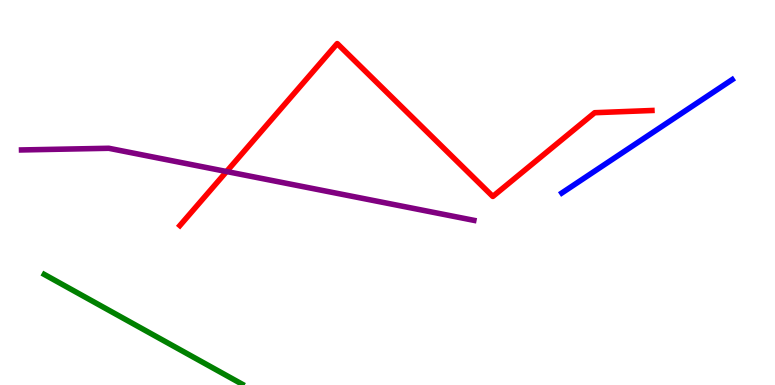[{'lines': ['blue', 'red'], 'intersections': []}, {'lines': ['green', 'red'], 'intersections': []}, {'lines': ['purple', 'red'], 'intersections': [{'x': 2.92, 'y': 5.54}]}, {'lines': ['blue', 'green'], 'intersections': []}, {'lines': ['blue', 'purple'], 'intersections': []}, {'lines': ['green', 'purple'], 'intersections': []}]